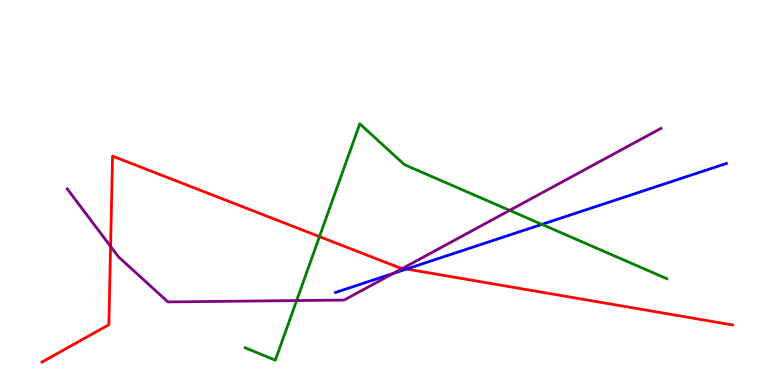[{'lines': ['blue', 'red'], 'intersections': [{'x': 5.25, 'y': 3.01}]}, {'lines': ['green', 'red'], 'intersections': [{'x': 4.12, 'y': 3.85}]}, {'lines': ['purple', 'red'], 'intersections': [{'x': 1.43, 'y': 3.6}, {'x': 5.2, 'y': 3.03}]}, {'lines': ['blue', 'green'], 'intersections': [{'x': 6.99, 'y': 4.17}]}, {'lines': ['blue', 'purple'], 'intersections': [{'x': 5.08, 'y': 2.9}]}, {'lines': ['green', 'purple'], 'intersections': [{'x': 3.83, 'y': 2.19}, {'x': 6.58, 'y': 4.54}]}]